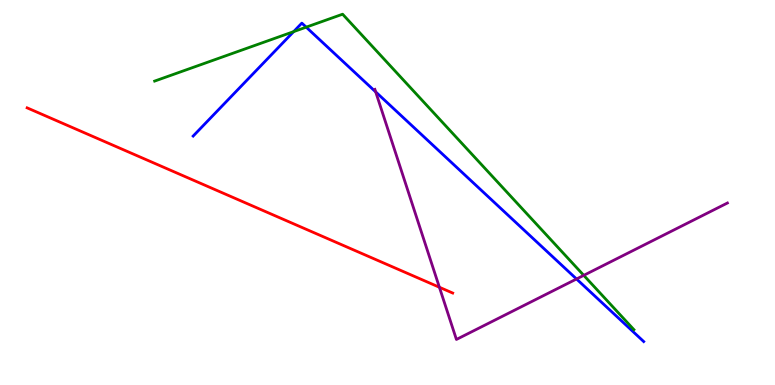[{'lines': ['blue', 'red'], 'intersections': []}, {'lines': ['green', 'red'], 'intersections': []}, {'lines': ['purple', 'red'], 'intersections': [{'x': 5.67, 'y': 2.54}]}, {'lines': ['blue', 'green'], 'intersections': [{'x': 3.79, 'y': 9.18}, {'x': 3.95, 'y': 9.29}]}, {'lines': ['blue', 'purple'], 'intersections': [{'x': 4.85, 'y': 7.61}, {'x': 7.44, 'y': 2.75}]}, {'lines': ['green', 'purple'], 'intersections': [{'x': 7.53, 'y': 2.85}]}]